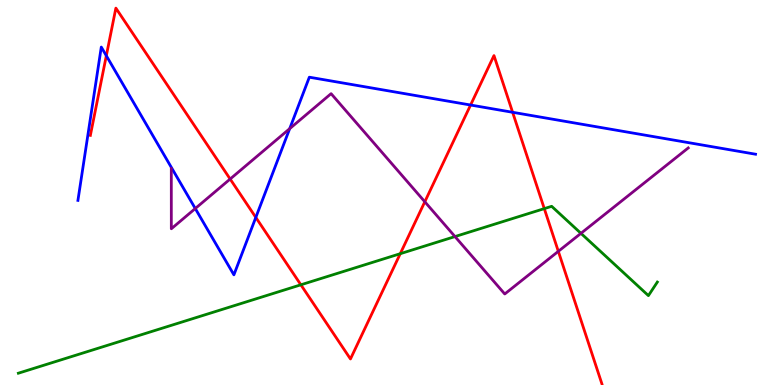[{'lines': ['blue', 'red'], 'intersections': [{'x': 1.37, 'y': 8.55}, {'x': 3.3, 'y': 4.35}, {'x': 6.07, 'y': 7.27}, {'x': 6.61, 'y': 7.08}]}, {'lines': ['green', 'red'], 'intersections': [{'x': 3.88, 'y': 2.6}, {'x': 5.16, 'y': 3.41}, {'x': 7.02, 'y': 4.58}]}, {'lines': ['purple', 'red'], 'intersections': [{'x': 2.97, 'y': 5.35}, {'x': 5.48, 'y': 4.76}, {'x': 7.2, 'y': 3.47}]}, {'lines': ['blue', 'green'], 'intersections': []}, {'lines': ['blue', 'purple'], 'intersections': [{'x': 2.52, 'y': 4.58}, {'x': 3.74, 'y': 6.66}]}, {'lines': ['green', 'purple'], 'intersections': [{'x': 5.87, 'y': 3.86}, {'x': 7.5, 'y': 3.94}]}]